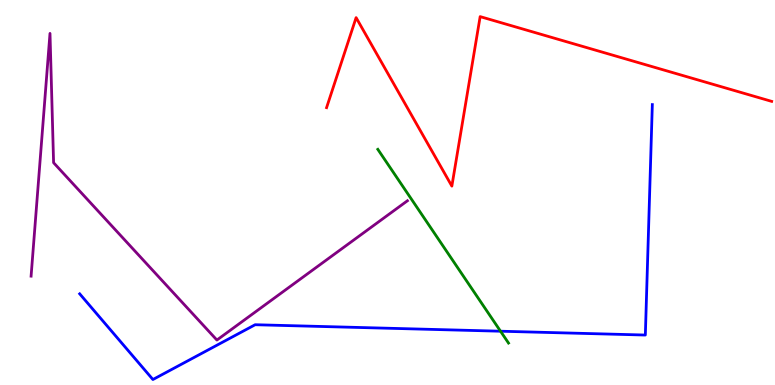[{'lines': ['blue', 'red'], 'intersections': []}, {'lines': ['green', 'red'], 'intersections': []}, {'lines': ['purple', 'red'], 'intersections': []}, {'lines': ['blue', 'green'], 'intersections': [{'x': 6.46, 'y': 1.4}]}, {'lines': ['blue', 'purple'], 'intersections': []}, {'lines': ['green', 'purple'], 'intersections': []}]